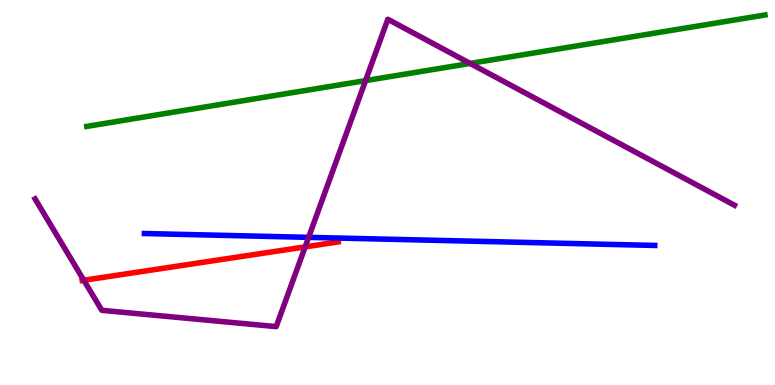[{'lines': ['blue', 'red'], 'intersections': []}, {'lines': ['green', 'red'], 'intersections': []}, {'lines': ['purple', 'red'], 'intersections': [{'x': 1.08, 'y': 2.72}, {'x': 3.94, 'y': 3.59}]}, {'lines': ['blue', 'green'], 'intersections': []}, {'lines': ['blue', 'purple'], 'intersections': [{'x': 3.98, 'y': 3.83}]}, {'lines': ['green', 'purple'], 'intersections': [{'x': 4.72, 'y': 7.91}, {'x': 6.07, 'y': 8.35}]}]